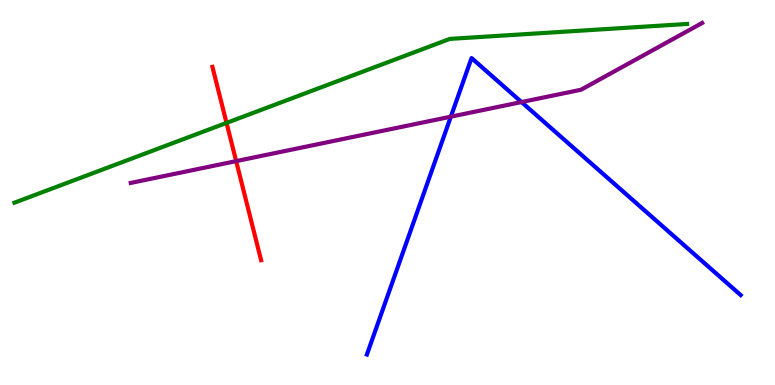[{'lines': ['blue', 'red'], 'intersections': []}, {'lines': ['green', 'red'], 'intersections': [{'x': 2.92, 'y': 6.81}]}, {'lines': ['purple', 'red'], 'intersections': [{'x': 3.05, 'y': 5.81}]}, {'lines': ['blue', 'green'], 'intersections': []}, {'lines': ['blue', 'purple'], 'intersections': [{'x': 5.82, 'y': 6.97}, {'x': 6.73, 'y': 7.35}]}, {'lines': ['green', 'purple'], 'intersections': []}]